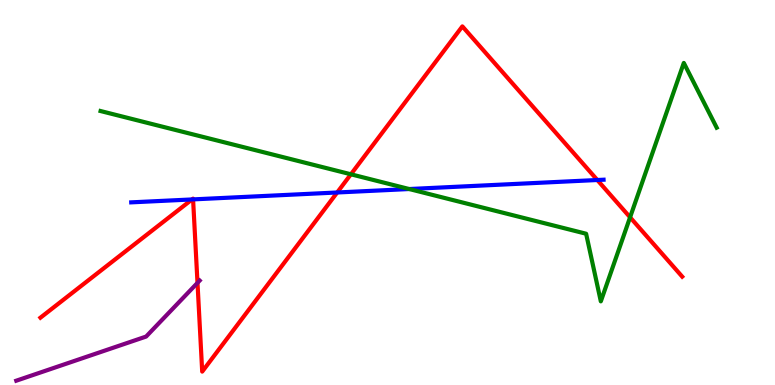[{'lines': ['blue', 'red'], 'intersections': [{'x': 2.48, 'y': 4.82}, {'x': 2.49, 'y': 4.82}, {'x': 4.35, 'y': 5.0}, {'x': 7.71, 'y': 5.32}]}, {'lines': ['green', 'red'], 'intersections': [{'x': 4.53, 'y': 5.47}, {'x': 8.13, 'y': 4.36}]}, {'lines': ['purple', 'red'], 'intersections': [{'x': 2.55, 'y': 2.65}]}, {'lines': ['blue', 'green'], 'intersections': [{'x': 5.28, 'y': 5.09}]}, {'lines': ['blue', 'purple'], 'intersections': []}, {'lines': ['green', 'purple'], 'intersections': []}]